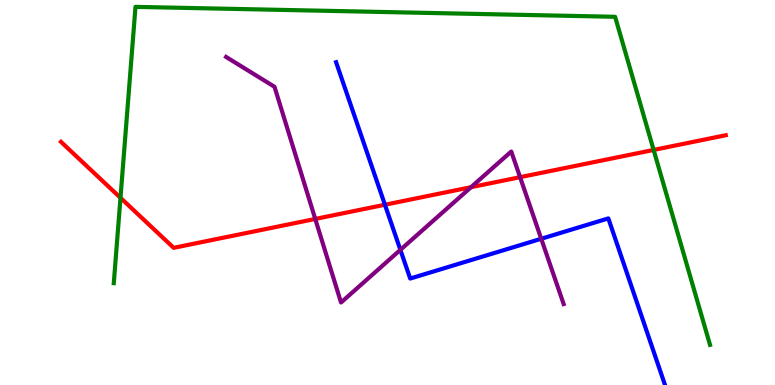[{'lines': ['blue', 'red'], 'intersections': [{'x': 4.97, 'y': 4.68}]}, {'lines': ['green', 'red'], 'intersections': [{'x': 1.55, 'y': 4.86}, {'x': 8.43, 'y': 6.11}]}, {'lines': ['purple', 'red'], 'intersections': [{'x': 4.07, 'y': 4.31}, {'x': 6.08, 'y': 5.14}, {'x': 6.71, 'y': 5.4}]}, {'lines': ['blue', 'green'], 'intersections': []}, {'lines': ['blue', 'purple'], 'intersections': [{'x': 5.17, 'y': 3.51}, {'x': 6.98, 'y': 3.8}]}, {'lines': ['green', 'purple'], 'intersections': []}]